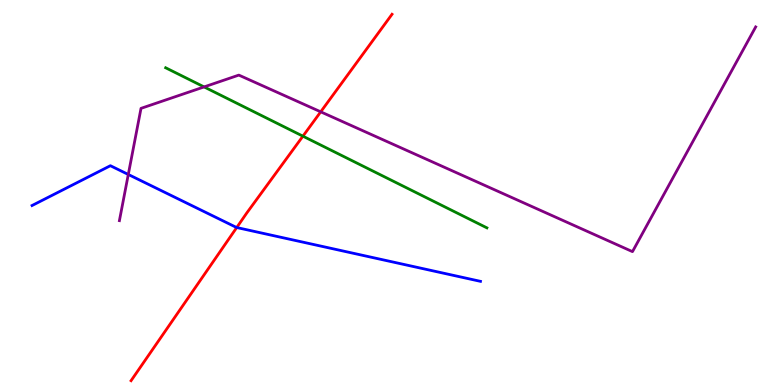[{'lines': ['blue', 'red'], 'intersections': [{'x': 3.05, 'y': 4.09}]}, {'lines': ['green', 'red'], 'intersections': [{'x': 3.91, 'y': 6.46}]}, {'lines': ['purple', 'red'], 'intersections': [{'x': 4.14, 'y': 7.1}]}, {'lines': ['blue', 'green'], 'intersections': []}, {'lines': ['blue', 'purple'], 'intersections': [{'x': 1.66, 'y': 5.47}]}, {'lines': ['green', 'purple'], 'intersections': [{'x': 2.63, 'y': 7.74}]}]